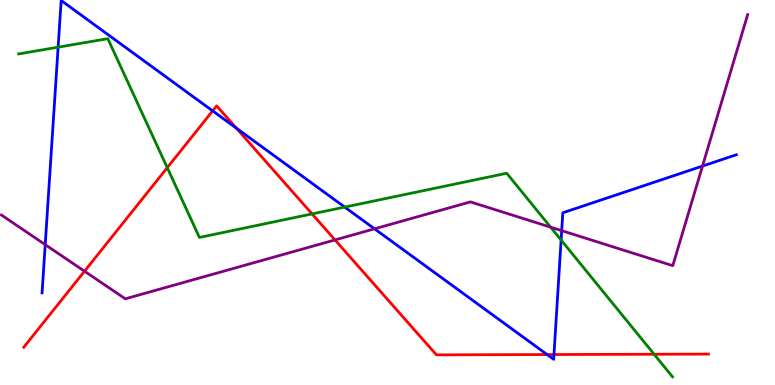[{'lines': ['blue', 'red'], 'intersections': [{'x': 2.74, 'y': 7.12}, {'x': 3.05, 'y': 6.67}, {'x': 7.06, 'y': 0.791}, {'x': 7.15, 'y': 0.791}]}, {'lines': ['green', 'red'], 'intersections': [{'x': 2.16, 'y': 5.64}, {'x': 4.03, 'y': 4.44}, {'x': 8.44, 'y': 0.799}]}, {'lines': ['purple', 'red'], 'intersections': [{'x': 1.09, 'y': 2.96}, {'x': 4.32, 'y': 3.77}]}, {'lines': ['blue', 'green'], 'intersections': [{'x': 0.75, 'y': 8.77}, {'x': 4.45, 'y': 4.62}, {'x': 7.24, 'y': 3.76}]}, {'lines': ['blue', 'purple'], 'intersections': [{'x': 0.583, 'y': 3.65}, {'x': 4.83, 'y': 4.06}, {'x': 7.25, 'y': 4.01}, {'x': 9.06, 'y': 5.69}]}, {'lines': ['green', 'purple'], 'intersections': [{'x': 7.1, 'y': 4.1}]}]